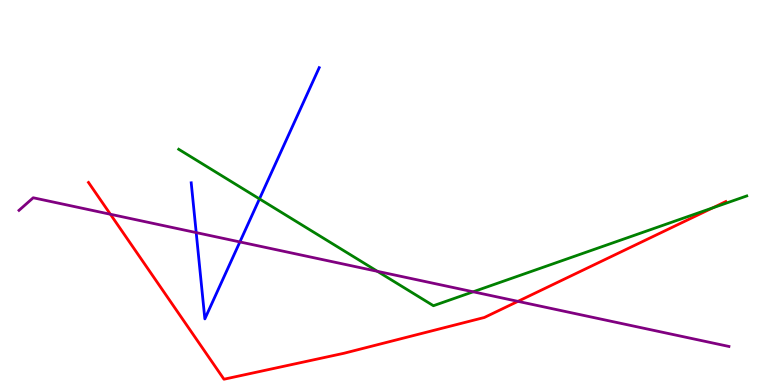[{'lines': ['blue', 'red'], 'intersections': []}, {'lines': ['green', 'red'], 'intersections': [{'x': 9.2, 'y': 4.6}]}, {'lines': ['purple', 'red'], 'intersections': [{'x': 1.42, 'y': 4.43}, {'x': 6.68, 'y': 2.17}]}, {'lines': ['blue', 'green'], 'intersections': [{'x': 3.35, 'y': 4.83}]}, {'lines': ['blue', 'purple'], 'intersections': [{'x': 2.53, 'y': 3.96}, {'x': 3.1, 'y': 3.72}]}, {'lines': ['green', 'purple'], 'intersections': [{'x': 4.87, 'y': 2.95}, {'x': 6.11, 'y': 2.42}]}]